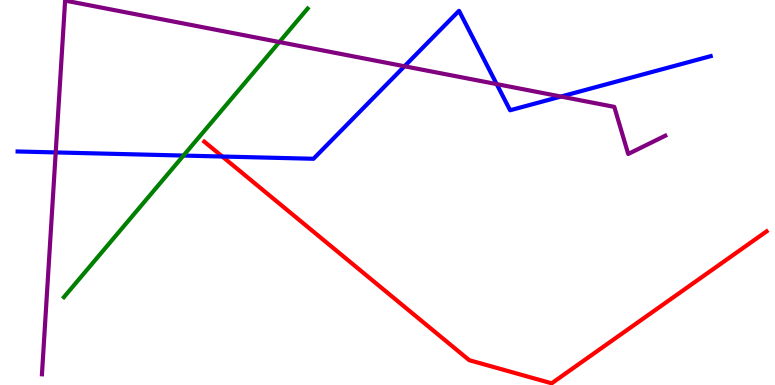[{'lines': ['blue', 'red'], 'intersections': [{'x': 2.87, 'y': 5.93}]}, {'lines': ['green', 'red'], 'intersections': []}, {'lines': ['purple', 'red'], 'intersections': []}, {'lines': ['blue', 'green'], 'intersections': [{'x': 2.37, 'y': 5.96}]}, {'lines': ['blue', 'purple'], 'intersections': [{'x': 0.719, 'y': 6.04}, {'x': 5.22, 'y': 8.28}, {'x': 6.41, 'y': 7.82}, {'x': 7.24, 'y': 7.49}]}, {'lines': ['green', 'purple'], 'intersections': [{'x': 3.6, 'y': 8.91}]}]